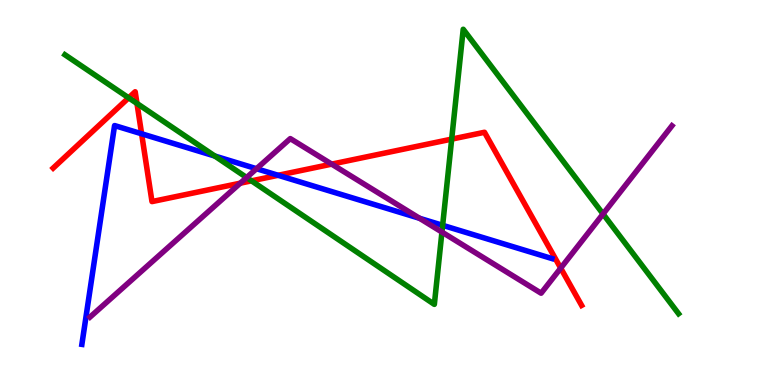[{'lines': ['blue', 'red'], 'intersections': [{'x': 1.83, 'y': 6.53}, {'x': 3.59, 'y': 5.45}]}, {'lines': ['green', 'red'], 'intersections': [{'x': 1.66, 'y': 7.46}, {'x': 1.77, 'y': 7.31}, {'x': 3.25, 'y': 5.3}, {'x': 5.83, 'y': 6.39}]}, {'lines': ['purple', 'red'], 'intersections': [{'x': 3.1, 'y': 5.24}, {'x': 4.28, 'y': 5.74}, {'x': 7.23, 'y': 3.04}]}, {'lines': ['blue', 'green'], 'intersections': [{'x': 2.77, 'y': 5.95}, {'x': 5.71, 'y': 4.15}]}, {'lines': ['blue', 'purple'], 'intersections': [{'x': 3.31, 'y': 5.62}, {'x': 5.41, 'y': 4.33}]}, {'lines': ['green', 'purple'], 'intersections': [{'x': 3.18, 'y': 5.39}, {'x': 5.7, 'y': 3.97}, {'x': 7.78, 'y': 4.44}]}]